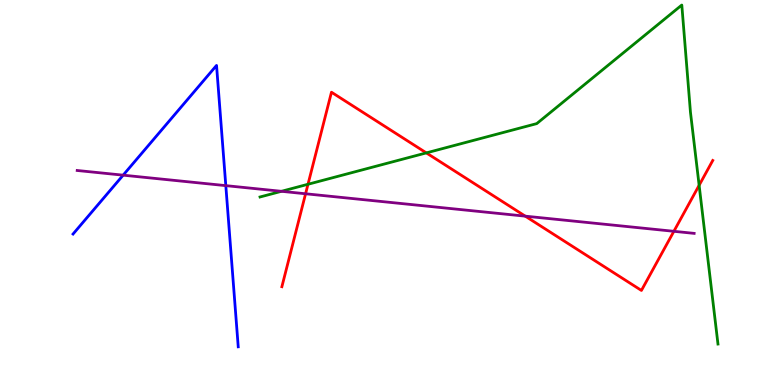[{'lines': ['blue', 'red'], 'intersections': []}, {'lines': ['green', 'red'], 'intersections': [{'x': 3.97, 'y': 5.21}, {'x': 5.5, 'y': 6.03}, {'x': 9.02, 'y': 5.19}]}, {'lines': ['purple', 'red'], 'intersections': [{'x': 3.94, 'y': 4.97}, {'x': 6.78, 'y': 4.39}, {'x': 8.7, 'y': 3.99}]}, {'lines': ['blue', 'green'], 'intersections': []}, {'lines': ['blue', 'purple'], 'intersections': [{'x': 1.59, 'y': 5.45}, {'x': 2.91, 'y': 5.18}]}, {'lines': ['green', 'purple'], 'intersections': [{'x': 3.63, 'y': 5.03}]}]